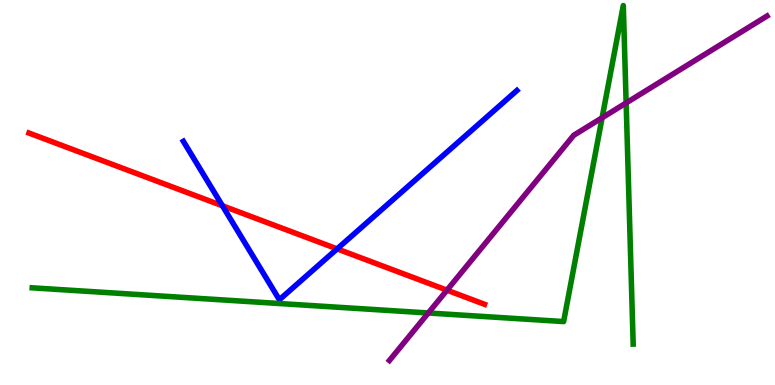[{'lines': ['blue', 'red'], 'intersections': [{'x': 2.87, 'y': 4.66}, {'x': 4.35, 'y': 3.54}]}, {'lines': ['green', 'red'], 'intersections': []}, {'lines': ['purple', 'red'], 'intersections': [{'x': 5.77, 'y': 2.46}]}, {'lines': ['blue', 'green'], 'intersections': []}, {'lines': ['blue', 'purple'], 'intersections': []}, {'lines': ['green', 'purple'], 'intersections': [{'x': 5.53, 'y': 1.87}, {'x': 7.77, 'y': 6.94}, {'x': 8.08, 'y': 7.33}]}]